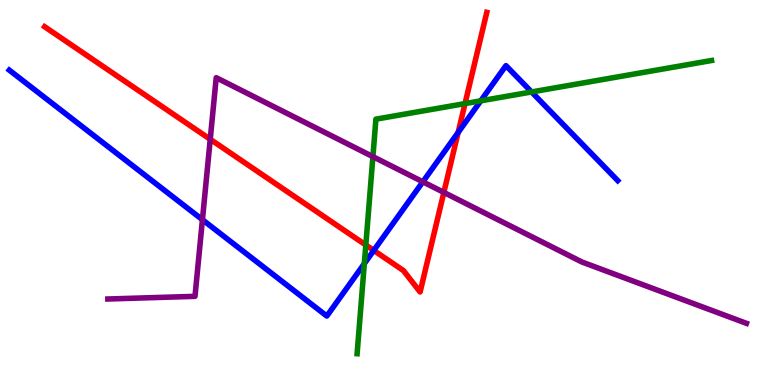[{'lines': ['blue', 'red'], 'intersections': [{'x': 4.82, 'y': 3.5}, {'x': 5.91, 'y': 6.56}]}, {'lines': ['green', 'red'], 'intersections': [{'x': 4.72, 'y': 3.64}, {'x': 6.0, 'y': 7.31}]}, {'lines': ['purple', 'red'], 'intersections': [{'x': 2.71, 'y': 6.38}, {'x': 5.73, 'y': 5.0}]}, {'lines': ['blue', 'green'], 'intersections': [{'x': 4.7, 'y': 3.15}, {'x': 6.2, 'y': 7.38}, {'x': 6.86, 'y': 7.61}]}, {'lines': ['blue', 'purple'], 'intersections': [{'x': 2.61, 'y': 4.29}, {'x': 5.46, 'y': 5.28}]}, {'lines': ['green', 'purple'], 'intersections': [{'x': 4.81, 'y': 5.93}]}]